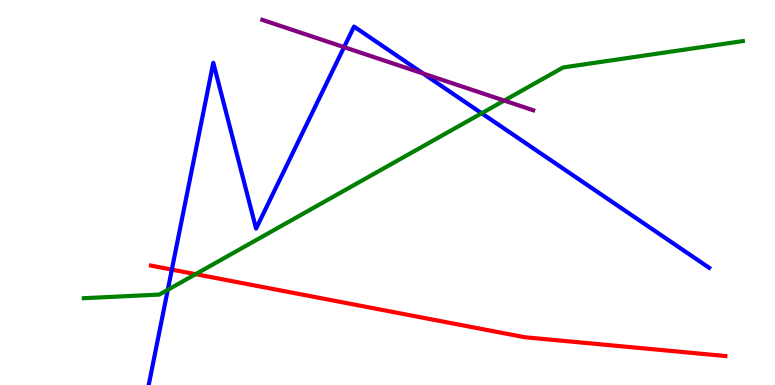[{'lines': ['blue', 'red'], 'intersections': [{'x': 2.22, 'y': 3.0}]}, {'lines': ['green', 'red'], 'intersections': [{'x': 2.52, 'y': 2.88}]}, {'lines': ['purple', 'red'], 'intersections': []}, {'lines': ['blue', 'green'], 'intersections': [{'x': 2.16, 'y': 2.47}, {'x': 6.22, 'y': 7.06}]}, {'lines': ['blue', 'purple'], 'intersections': [{'x': 4.44, 'y': 8.78}, {'x': 5.46, 'y': 8.09}]}, {'lines': ['green', 'purple'], 'intersections': [{'x': 6.51, 'y': 7.39}]}]